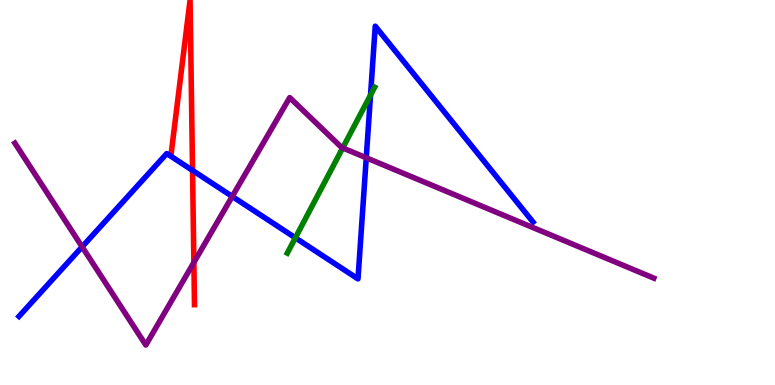[{'lines': ['blue', 'red'], 'intersections': [{'x': 2.48, 'y': 5.57}]}, {'lines': ['green', 'red'], 'intersections': []}, {'lines': ['purple', 'red'], 'intersections': [{'x': 2.5, 'y': 3.18}]}, {'lines': ['blue', 'green'], 'intersections': [{'x': 3.81, 'y': 3.82}, {'x': 4.78, 'y': 7.53}]}, {'lines': ['blue', 'purple'], 'intersections': [{'x': 1.06, 'y': 3.59}, {'x': 3.0, 'y': 4.9}, {'x': 4.73, 'y': 5.9}]}, {'lines': ['green', 'purple'], 'intersections': [{'x': 4.42, 'y': 6.16}]}]